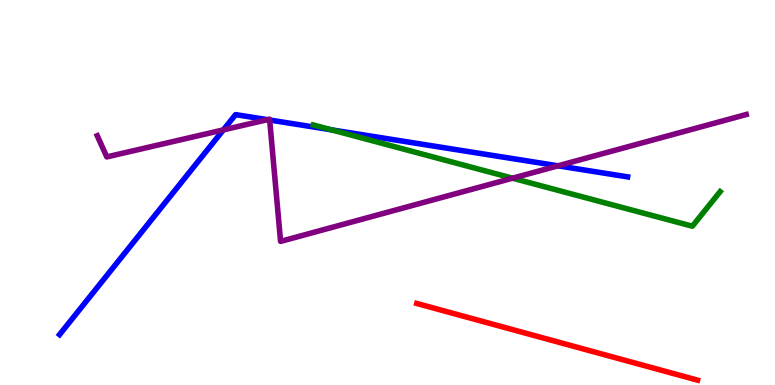[{'lines': ['blue', 'red'], 'intersections': []}, {'lines': ['green', 'red'], 'intersections': []}, {'lines': ['purple', 'red'], 'intersections': []}, {'lines': ['blue', 'green'], 'intersections': [{'x': 4.28, 'y': 6.63}]}, {'lines': ['blue', 'purple'], 'intersections': [{'x': 2.88, 'y': 6.63}, {'x': 3.45, 'y': 6.89}, {'x': 3.48, 'y': 6.88}, {'x': 7.2, 'y': 5.69}]}, {'lines': ['green', 'purple'], 'intersections': [{'x': 6.61, 'y': 5.37}]}]